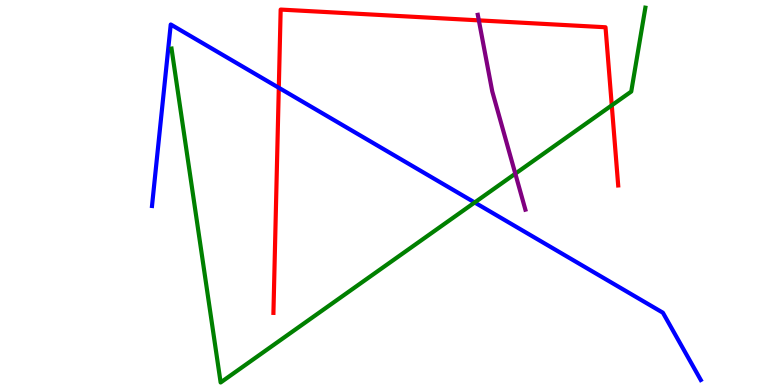[{'lines': ['blue', 'red'], 'intersections': [{'x': 3.6, 'y': 7.72}]}, {'lines': ['green', 'red'], 'intersections': [{'x': 7.89, 'y': 7.26}]}, {'lines': ['purple', 'red'], 'intersections': [{'x': 6.18, 'y': 9.47}]}, {'lines': ['blue', 'green'], 'intersections': [{'x': 6.12, 'y': 4.74}]}, {'lines': ['blue', 'purple'], 'intersections': []}, {'lines': ['green', 'purple'], 'intersections': [{'x': 6.65, 'y': 5.49}]}]